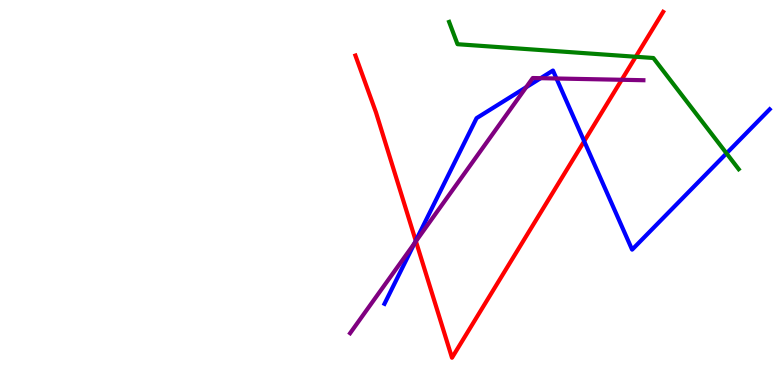[{'lines': ['blue', 'red'], 'intersections': [{'x': 5.36, 'y': 3.75}, {'x': 7.54, 'y': 6.33}]}, {'lines': ['green', 'red'], 'intersections': [{'x': 8.2, 'y': 8.53}]}, {'lines': ['purple', 'red'], 'intersections': [{'x': 5.37, 'y': 3.73}, {'x': 8.02, 'y': 7.93}]}, {'lines': ['blue', 'green'], 'intersections': [{'x': 9.37, 'y': 6.02}]}, {'lines': ['blue', 'purple'], 'intersections': [{'x': 5.35, 'y': 3.68}, {'x': 6.79, 'y': 7.73}, {'x': 6.98, 'y': 7.97}, {'x': 7.18, 'y': 7.96}]}, {'lines': ['green', 'purple'], 'intersections': []}]